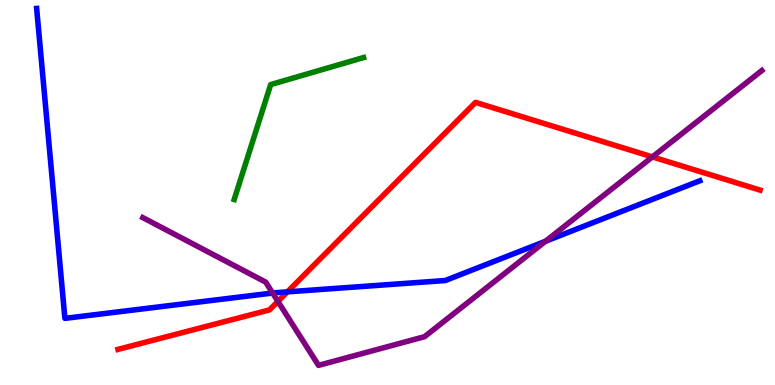[{'lines': ['blue', 'red'], 'intersections': [{'x': 3.71, 'y': 2.42}]}, {'lines': ['green', 'red'], 'intersections': []}, {'lines': ['purple', 'red'], 'intersections': [{'x': 3.59, 'y': 2.17}, {'x': 8.42, 'y': 5.92}]}, {'lines': ['blue', 'green'], 'intersections': []}, {'lines': ['blue', 'purple'], 'intersections': [{'x': 3.52, 'y': 2.39}, {'x': 7.04, 'y': 3.73}]}, {'lines': ['green', 'purple'], 'intersections': []}]